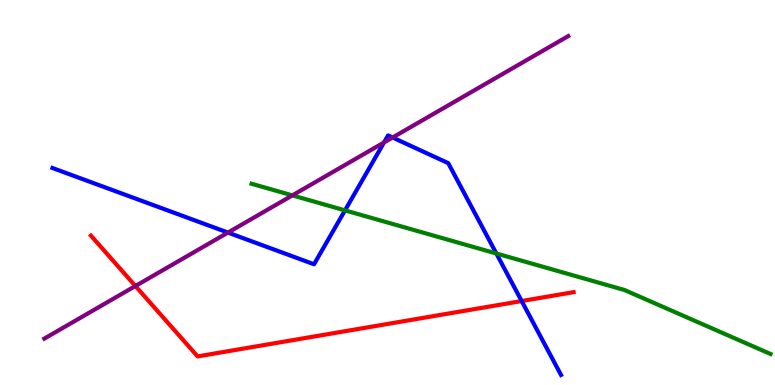[{'lines': ['blue', 'red'], 'intersections': [{'x': 6.73, 'y': 2.18}]}, {'lines': ['green', 'red'], 'intersections': []}, {'lines': ['purple', 'red'], 'intersections': [{'x': 1.75, 'y': 2.57}]}, {'lines': ['blue', 'green'], 'intersections': [{'x': 4.45, 'y': 4.54}, {'x': 6.4, 'y': 3.42}]}, {'lines': ['blue', 'purple'], 'intersections': [{'x': 2.94, 'y': 3.96}, {'x': 4.96, 'y': 6.3}, {'x': 5.07, 'y': 6.43}]}, {'lines': ['green', 'purple'], 'intersections': [{'x': 3.77, 'y': 4.93}]}]